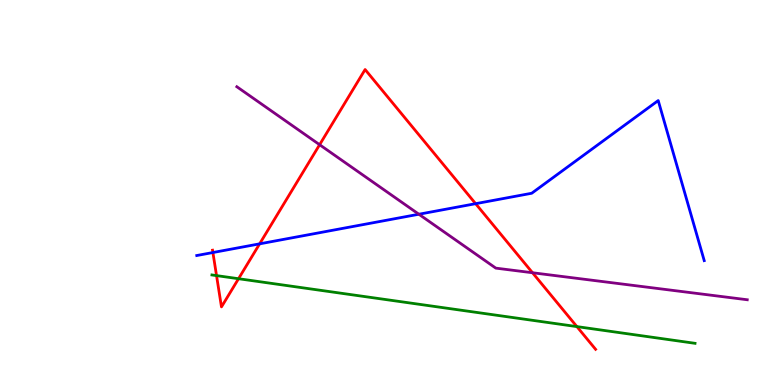[{'lines': ['blue', 'red'], 'intersections': [{'x': 2.75, 'y': 3.44}, {'x': 3.35, 'y': 3.67}, {'x': 6.14, 'y': 4.71}]}, {'lines': ['green', 'red'], 'intersections': [{'x': 2.79, 'y': 2.84}, {'x': 3.08, 'y': 2.76}, {'x': 7.44, 'y': 1.52}]}, {'lines': ['purple', 'red'], 'intersections': [{'x': 4.12, 'y': 6.24}, {'x': 6.87, 'y': 2.92}]}, {'lines': ['blue', 'green'], 'intersections': []}, {'lines': ['blue', 'purple'], 'intersections': [{'x': 5.4, 'y': 4.44}]}, {'lines': ['green', 'purple'], 'intersections': []}]